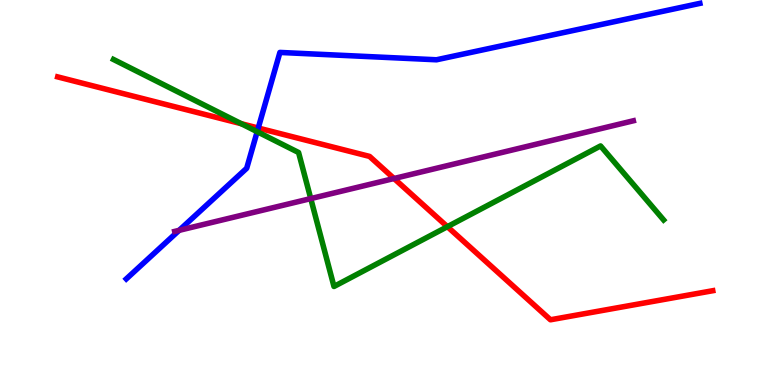[{'lines': ['blue', 'red'], 'intersections': [{'x': 3.33, 'y': 6.67}]}, {'lines': ['green', 'red'], 'intersections': [{'x': 3.11, 'y': 6.79}, {'x': 5.77, 'y': 4.11}]}, {'lines': ['purple', 'red'], 'intersections': [{'x': 5.08, 'y': 5.36}]}, {'lines': ['blue', 'green'], 'intersections': [{'x': 3.32, 'y': 6.58}]}, {'lines': ['blue', 'purple'], 'intersections': [{'x': 2.31, 'y': 4.02}]}, {'lines': ['green', 'purple'], 'intersections': [{'x': 4.01, 'y': 4.84}]}]